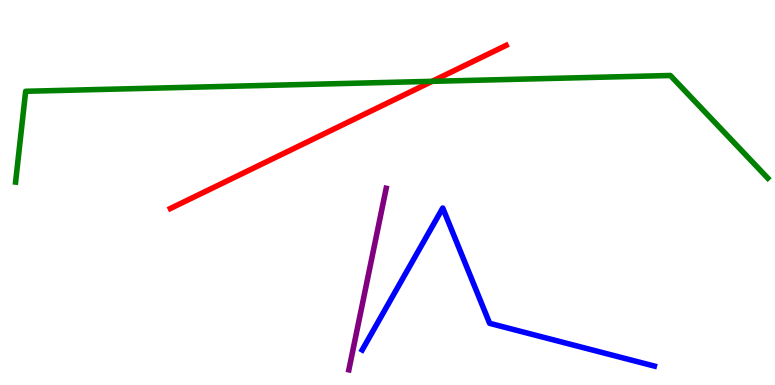[{'lines': ['blue', 'red'], 'intersections': []}, {'lines': ['green', 'red'], 'intersections': [{'x': 5.58, 'y': 7.89}]}, {'lines': ['purple', 'red'], 'intersections': []}, {'lines': ['blue', 'green'], 'intersections': []}, {'lines': ['blue', 'purple'], 'intersections': []}, {'lines': ['green', 'purple'], 'intersections': []}]